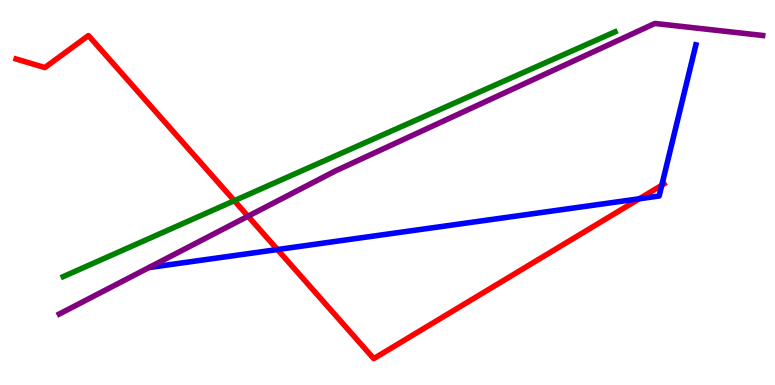[{'lines': ['blue', 'red'], 'intersections': [{'x': 3.58, 'y': 3.52}, {'x': 8.25, 'y': 4.84}, {'x': 8.54, 'y': 5.19}]}, {'lines': ['green', 'red'], 'intersections': [{'x': 3.02, 'y': 4.79}]}, {'lines': ['purple', 'red'], 'intersections': [{'x': 3.2, 'y': 4.38}]}, {'lines': ['blue', 'green'], 'intersections': []}, {'lines': ['blue', 'purple'], 'intersections': []}, {'lines': ['green', 'purple'], 'intersections': []}]